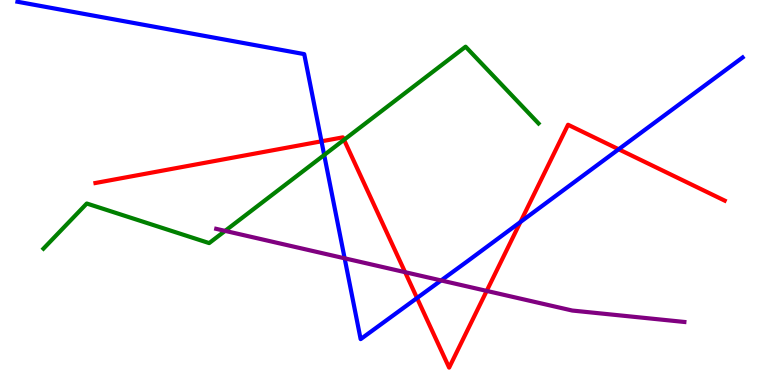[{'lines': ['blue', 'red'], 'intersections': [{'x': 4.15, 'y': 6.33}, {'x': 5.38, 'y': 2.26}, {'x': 6.72, 'y': 4.23}, {'x': 7.98, 'y': 6.12}]}, {'lines': ['green', 'red'], 'intersections': [{'x': 4.44, 'y': 6.37}]}, {'lines': ['purple', 'red'], 'intersections': [{'x': 5.23, 'y': 2.93}, {'x': 6.28, 'y': 2.44}]}, {'lines': ['blue', 'green'], 'intersections': [{'x': 4.18, 'y': 5.97}]}, {'lines': ['blue', 'purple'], 'intersections': [{'x': 4.45, 'y': 3.29}, {'x': 5.69, 'y': 2.72}]}, {'lines': ['green', 'purple'], 'intersections': [{'x': 2.9, 'y': 4.0}]}]